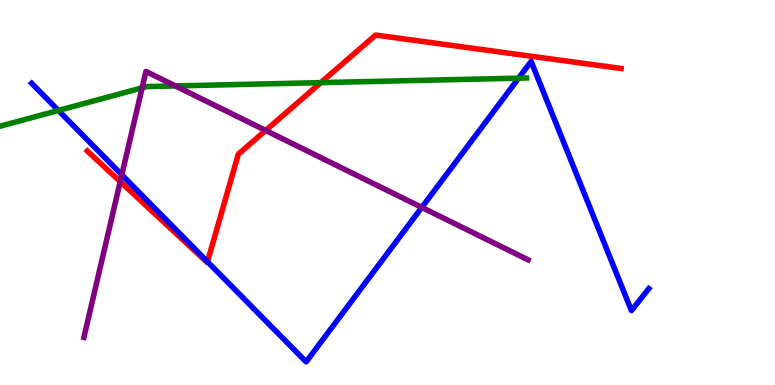[{'lines': ['blue', 'red'], 'intersections': [{'x': 2.68, 'y': 3.2}]}, {'lines': ['green', 'red'], 'intersections': [{'x': 4.14, 'y': 7.85}]}, {'lines': ['purple', 'red'], 'intersections': [{'x': 1.55, 'y': 5.28}, {'x': 3.43, 'y': 6.61}]}, {'lines': ['blue', 'green'], 'intersections': [{'x': 0.754, 'y': 7.13}, {'x': 6.69, 'y': 7.97}]}, {'lines': ['blue', 'purple'], 'intersections': [{'x': 1.57, 'y': 5.46}, {'x': 5.44, 'y': 4.61}]}, {'lines': ['green', 'purple'], 'intersections': [{'x': 1.83, 'y': 7.72}, {'x': 2.26, 'y': 7.77}]}]